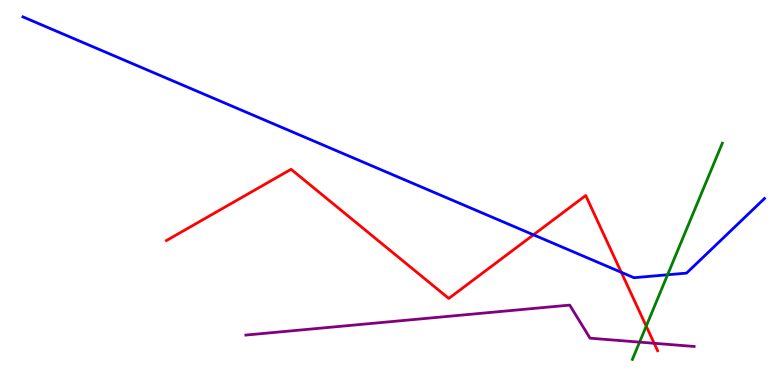[{'lines': ['blue', 'red'], 'intersections': [{'x': 6.88, 'y': 3.9}, {'x': 8.02, 'y': 2.93}]}, {'lines': ['green', 'red'], 'intersections': [{'x': 8.34, 'y': 1.53}]}, {'lines': ['purple', 'red'], 'intersections': [{'x': 8.44, 'y': 1.08}]}, {'lines': ['blue', 'green'], 'intersections': [{'x': 8.61, 'y': 2.86}]}, {'lines': ['blue', 'purple'], 'intersections': []}, {'lines': ['green', 'purple'], 'intersections': [{'x': 8.25, 'y': 1.11}]}]